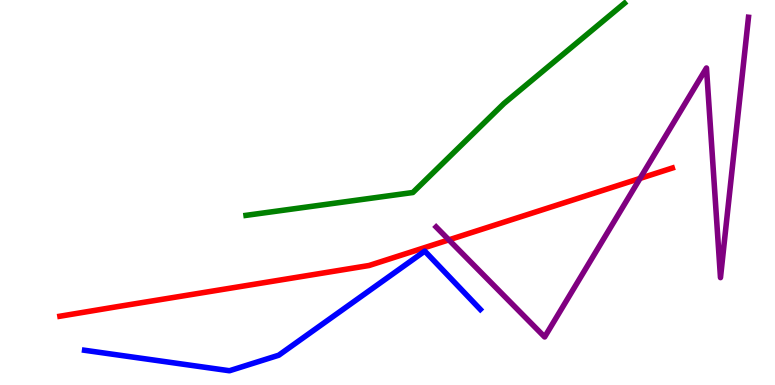[{'lines': ['blue', 'red'], 'intersections': []}, {'lines': ['green', 'red'], 'intersections': []}, {'lines': ['purple', 'red'], 'intersections': [{'x': 5.79, 'y': 3.77}, {'x': 8.26, 'y': 5.37}]}, {'lines': ['blue', 'green'], 'intersections': []}, {'lines': ['blue', 'purple'], 'intersections': []}, {'lines': ['green', 'purple'], 'intersections': []}]